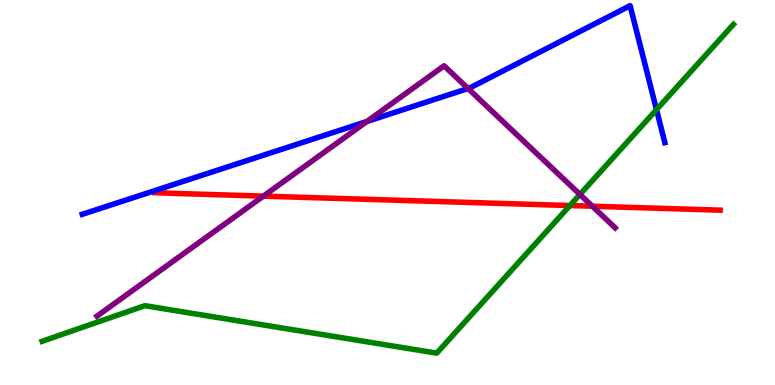[{'lines': ['blue', 'red'], 'intersections': []}, {'lines': ['green', 'red'], 'intersections': [{'x': 7.35, 'y': 4.66}]}, {'lines': ['purple', 'red'], 'intersections': [{'x': 3.4, 'y': 4.91}, {'x': 7.64, 'y': 4.64}]}, {'lines': ['blue', 'green'], 'intersections': [{'x': 8.47, 'y': 7.15}]}, {'lines': ['blue', 'purple'], 'intersections': [{'x': 4.73, 'y': 6.84}, {'x': 6.04, 'y': 7.7}]}, {'lines': ['green', 'purple'], 'intersections': [{'x': 7.48, 'y': 4.95}]}]